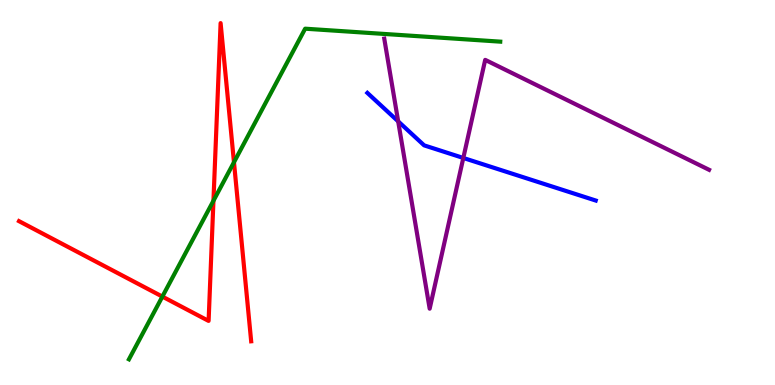[{'lines': ['blue', 'red'], 'intersections': []}, {'lines': ['green', 'red'], 'intersections': [{'x': 2.1, 'y': 2.3}, {'x': 2.75, 'y': 4.79}, {'x': 3.02, 'y': 5.79}]}, {'lines': ['purple', 'red'], 'intersections': []}, {'lines': ['blue', 'green'], 'intersections': []}, {'lines': ['blue', 'purple'], 'intersections': [{'x': 5.14, 'y': 6.85}, {'x': 5.98, 'y': 5.9}]}, {'lines': ['green', 'purple'], 'intersections': []}]